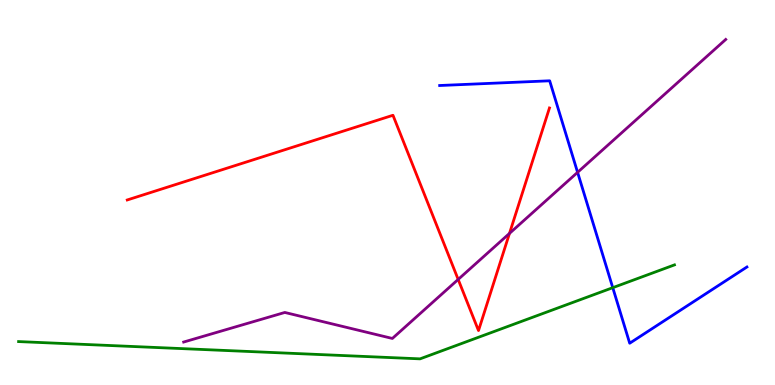[{'lines': ['blue', 'red'], 'intersections': []}, {'lines': ['green', 'red'], 'intersections': []}, {'lines': ['purple', 'red'], 'intersections': [{'x': 5.91, 'y': 2.74}, {'x': 6.57, 'y': 3.94}]}, {'lines': ['blue', 'green'], 'intersections': [{'x': 7.91, 'y': 2.53}]}, {'lines': ['blue', 'purple'], 'intersections': [{'x': 7.45, 'y': 5.52}]}, {'lines': ['green', 'purple'], 'intersections': []}]